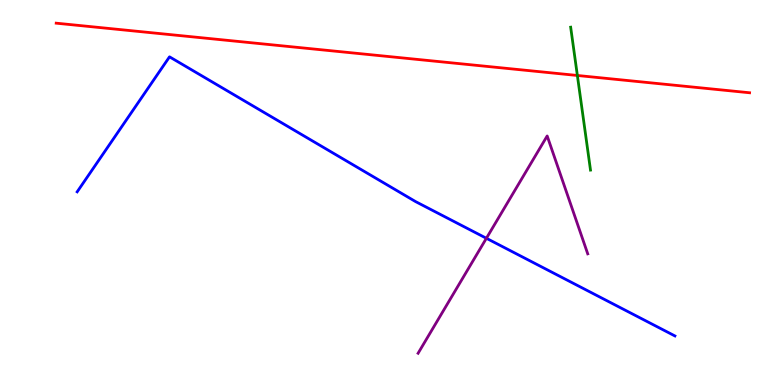[{'lines': ['blue', 'red'], 'intersections': []}, {'lines': ['green', 'red'], 'intersections': [{'x': 7.45, 'y': 8.04}]}, {'lines': ['purple', 'red'], 'intersections': []}, {'lines': ['blue', 'green'], 'intersections': []}, {'lines': ['blue', 'purple'], 'intersections': [{'x': 6.28, 'y': 3.81}]}, {'lines': ['green', 'purple'], 'intersections': []}]